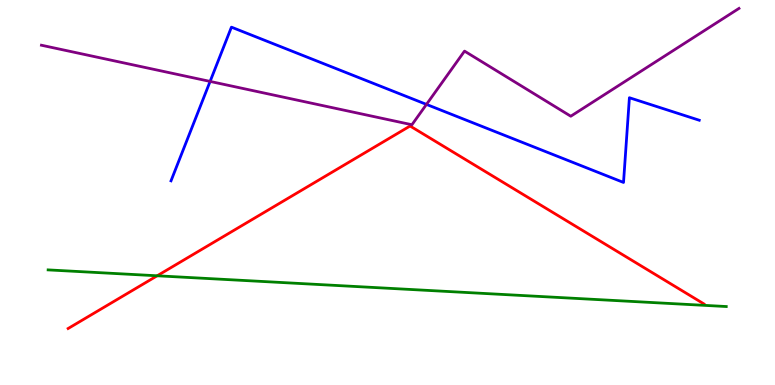[{'lines': ['blue', 'red'], 'intersections': []}, {'lines': ['green', 'red'], 'intersections': [{'x': 2.03, 'y': 2.84}]}, {'lines': ['purple', 'red'], 'intersections': []}, {'lines': ['blue', 'green'], 'intersections': []}, {'lines': ['blue', 'purple'], 'intersections': [{'x': 2.71, 'y': 7.89}, {'x': 5.5, 'y': 7.29}]}, {'lines': ['green', 'purple'], 'intersections': []}]